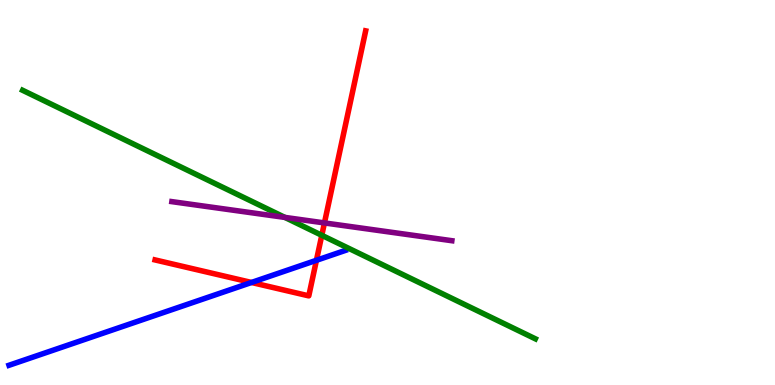[{'lines': ['blue', 'red'], 'intersections': [{'x': 3.25, 'y': 2.66}, {'x': 4.08, 'y': 3.24}]}, {'lines': ['green', 'red'], 'intersections': [{'x': 4.15, 'y': 3.89}]}, {'lines': ['purple', 'red'], 'intersections': [{'x': 4.19, 'y': 4.21}]}, {'lines': ['blue', 'green'], 'intersections': []}, {'lines': ['blue', 'purple'], 'intersections': []}, {'lines': ['green', 'purple'], 'intersections': [{'x': 3.68, 'y': 4.35}]}]